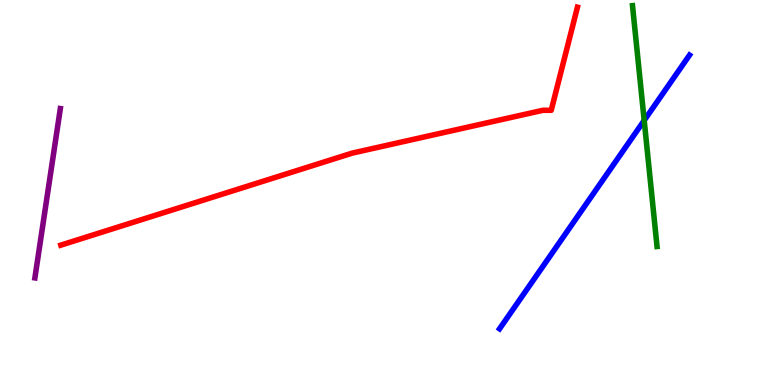[{'lines': ['blue', 'red'], 'intersections': []}, {'lines': ['green', 'red'], 'intersections': []}, {'lines': ['purple', 'red'], 'intersections': []}, {'lines': ['blue', 'green'], 'intersections': [{'x': 8.31, 'y': 6.87}]}, {'lines': ['blue', 'purple'], 'intersections': []}, {'lines': ['green', 'purple'], 'intersections': []}]